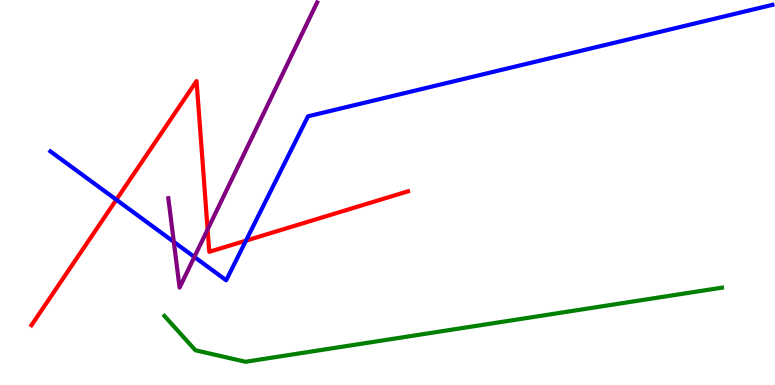[{'lines': ['blue', 'red'], 'intersections': [{'x': 1.5, 'y': 4.81}, {'x': 3.17, 'y': 3.75}]}, {'lines': ['green', 'red'], 'intersections': []}, {'lines': ['purple', 'red'], 'intersections': [{'x': 2.68, 'y': 4.04}]}, {'lines': ['blue', 'green'], 'intersections': []}, {'lines': ['blue', 'purple'], 'intersections': [{'x': 2.24, 'y': 3.72}, {'x': 2.51, 'y': 3.33}]}, {'lines': ['green', 'purple'], 'intersections': []}]